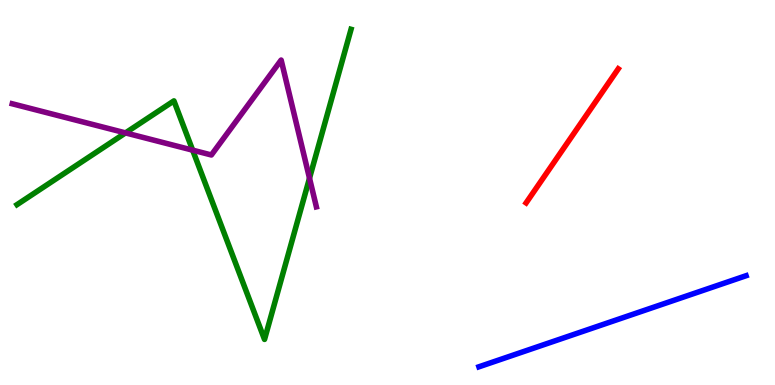[{'lines': ['blue', 'red'], 'intersections': []}, {'lines': ['green', 'red'], 'intersections': []}, {'lines': ['purple', 'red'], 'intersections': []}, {'lines': ['blue', 'green'], 'intersections': []}, {'lines': ['blue', 'purple'], 'intersections': []}, {'lines': ['green', 'purple'], 'intersections': [{'x': 1.62, 'y': 6.55}, {'x': 2.49, 'y': 6.1}, {'x': 3.99, 'y': 5.37}]}]